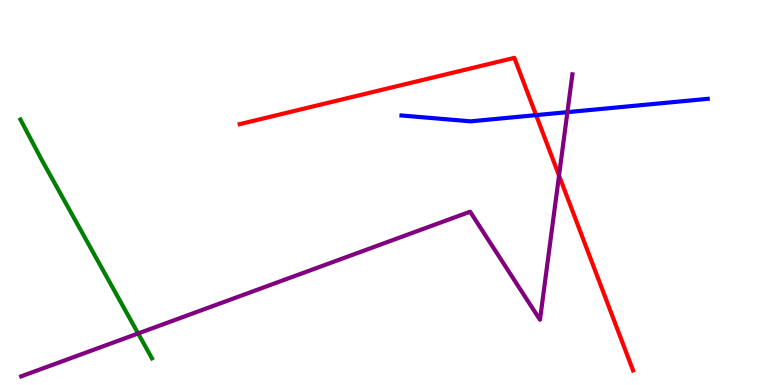[{'lines': ['blue', 'red'], 'intersections': [{'x': 6.92, 'y': 7.01}]}, {'lines': ['green', 'red'], 'intersections': []}, {'lines': ['purple', 'red'], 'intersections': [{'x': 7.21, 'y': 5.44}]}, {'lines': ['blue', 'green'], 'intersections': []}, {'lines': ['blue', 'purple'], 'intersections': [{'x': 7.32, 'y': 7.09}]}, {'lines': ['green', 'purple'], 'intersections': [{'x': 1.78, 'y': 1.34}]}]